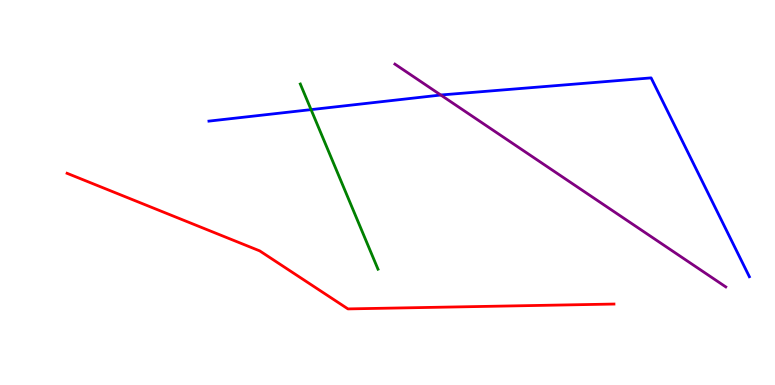[{'lines': ['blue', 'red'], 'intersections': []}, {'lines': ['green', 'red'], 'intersections': []}, {'lines': ['purple', 'red'], 'intersections': []}, {'lines': ['blue', 'green'], 'intersections': [{'x': 4.01, 'y': 7.15}]}, {'lines': ['blue', 'purple'], 'intersections': [{'x': 5.69, 'y': 7.53}]}, {'lines': ['green', 'purple'], 'intersections': []}]